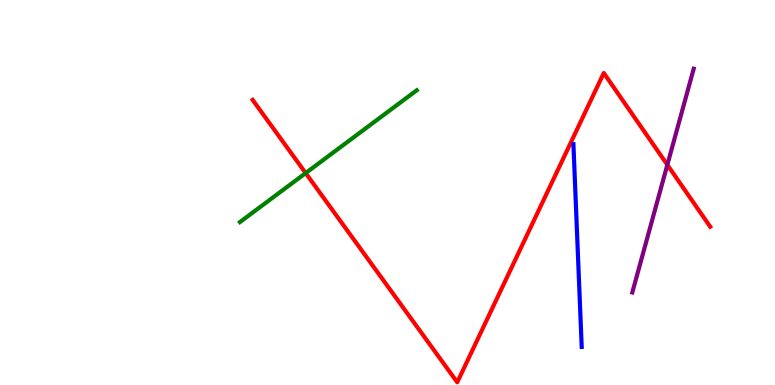[{'lines': ['blue', 'red'], 'intersections': []}, {'lines': ['green', 'red'], 'intersections': [{'x': 3.94, 'y': 5.5}]}, {'lines': ['purple', 'red'], 'intersections': [{'x': 8.61, 'y': 5.72}]}, {'lines': ['blue', 'green'], 'intersections': []}, {'lines': ['blue', 'purple'], 'intersections': []}, {'lines': ['green', 'purple'], 'intersections': []}]